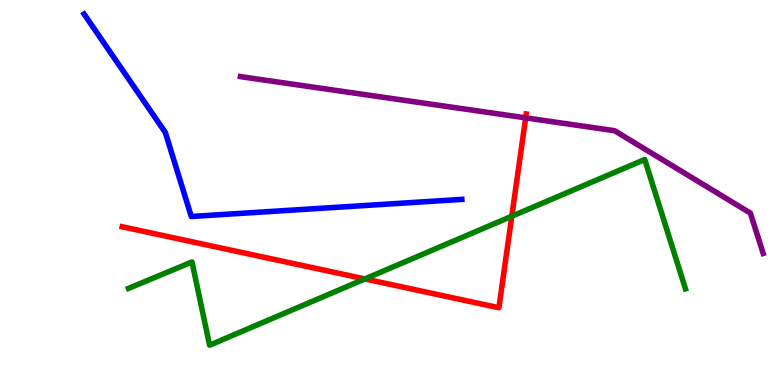[{'lines': ['blue', 'red'], 'intersections': []}, {'lines': ['green', 'red'], 'intersections': [{'x': 4.71, 'y': 2.76}, {'x': 6.6, 'y': 4.38}]}, {'lines': ['purple', 'red'], 'intersections': [{'x': 6.78, 'y': 6.94}]}, {'lines': ['blue', 'green'], 'intersections': []}, {'lines': ['blue', 'purple'], 'intersections': []}, {'lines': ['green', 'purple'], 'intersections': []}]